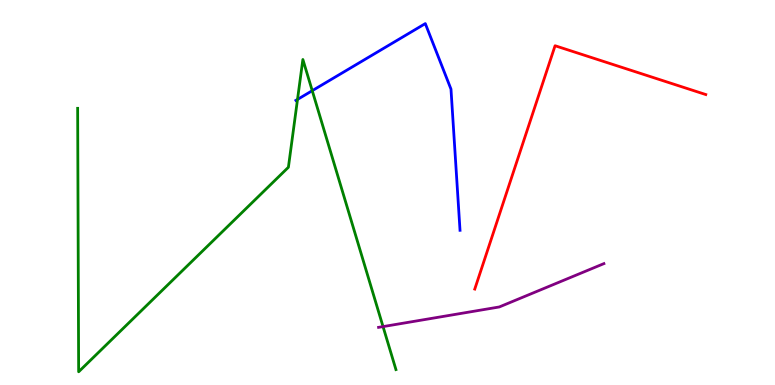[{'lines': ['blue', 'red'], 'intersections': []}, {'lines': ['green', 'red'], 'intersections': []}, {'lines': ['purple', 'red'], 'intersections': []}, {'lines': ['blue', 'green'], 'intersections': [{'x': 3.84, 'y': 7.42}, {'x': 4.03, 'y': 7.64}]}, {'lines': ['blue', 'purple'], 'intersections': []}, {'lines': ['green', 'purple'], 'intersections': [{'x': 4.94, 'y': 1.52}]}]